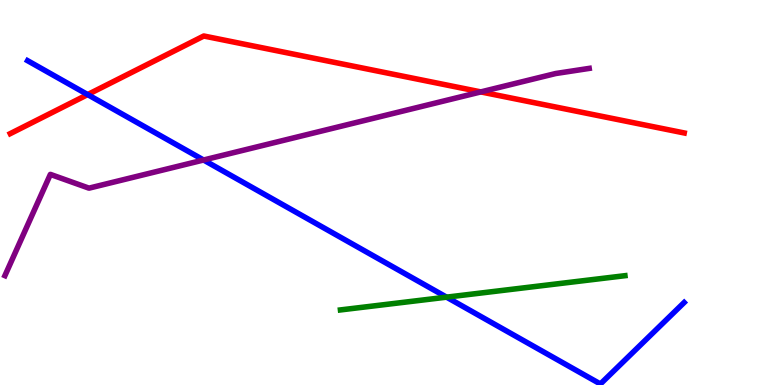[{'lines': ['blue', 'red'], 'intersections': [{'x': 1.13, 'y': 7.54}]}, {'lines': ['green', 'red'], 'intersections': []}, {'lines': ['purple', 'red'], 'intersections': [{'x': 6.2, 'y': 7.61}]}, {'lines': ['blue', 'green'], 'intersections': [{'x': 5.76, 'y': 2.28}]}, {'lines': ['blue', 'purple'], 'intersections': [{'x': 2.63, 'y': 5.84}]}, {'lines': ['green', 'purple'], 'intersections': []}]